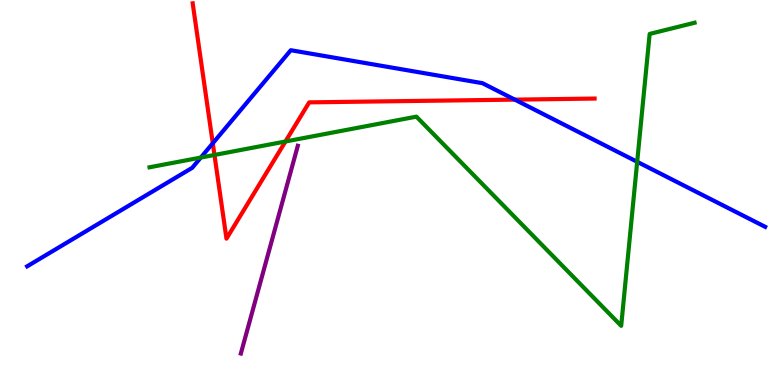[{'lines': ['blue', 'red'], 'intersections': [{'x': 2.75, 'y': 6.28}, {'x': 6.64, 'y': 7.41}]}, {'lines': ['green', 'red'], 'intersections': [{'x': 2.77, 'y': 5.97}, {'x': 3.68, 'y': 6.32}]}, {'lines': ['purple', 'red'], 'intersections': []}, {'lines': ['blue', 'green'], 'intersections': [{'x': 2.59, 'y': 5.91}, {'x': 8.22, 'y': 5.8}]}, {'lines': ['blue', 'purple'], 'intersections': []}, {'lines': ['green', 'purple'], 'intersections': []}]